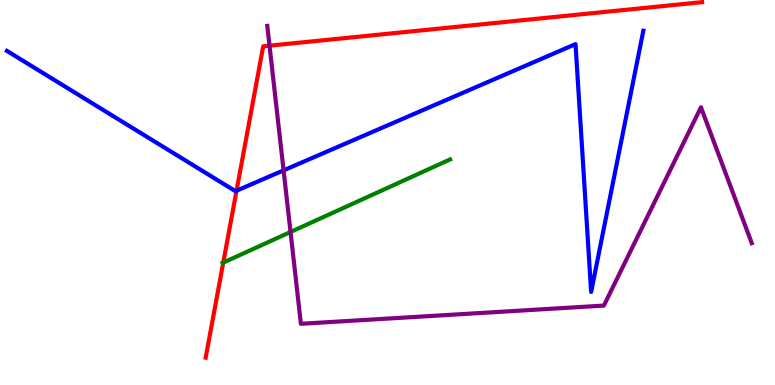[{'lines': ['blue', 'red'], 'intersections': [{'x': 3.05, 'y': 5.05}]}, {'lines': ['green', 'red'], 'intersections': [{'x': 2.88, 'y': 3.18}]}, {'lines': ['purple', 'red'], 'intersections': [{'x': 3.48, 'y': 8.81}]}, {'lines': ['blue', 'green'], 'intersections': []}, {'lines': ['blue', 'purple'], 'intersections': [{'x': 3.66, 'y': 5.58}]}, {'lines': ['green', 'purple'], 'intersections': [{'x': 3.75, 'y': 3.97}]}]